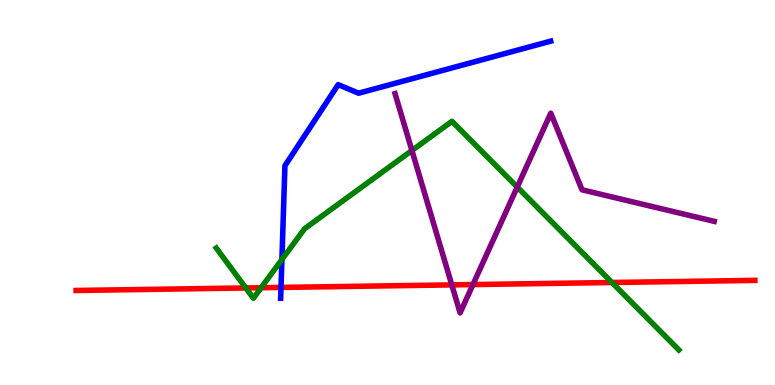[{'lines': ['blue', 'red'], 'intersections': [{'x': 3.63, 'y': 2.53}]}, {'lines': ['green', 'red'], 'intersections': [{'x': 3.17, 'y': 2.52}, {'x': 3.37, 'y': 2.53}, {'x': 7.9, 'y': 2.66}]}, {'lines': ['purple', 'red'], 'intersections': [{'x': 5.83, 'y': 2.6}, {'x': 6.1, 'y': 2.61}]}, {'lines': ['blue', 'green'], 'intersections': [{'x': 3.64, 'y': 3.26}]}, {'lines': ['blue', 'purple'], 'intersections': []}, {'lines': ['green', 'purple'], 'intersections': [{'x': 5.32, 'y': 6.09}, {'x': 6.67, 'y': 5.14}]}]